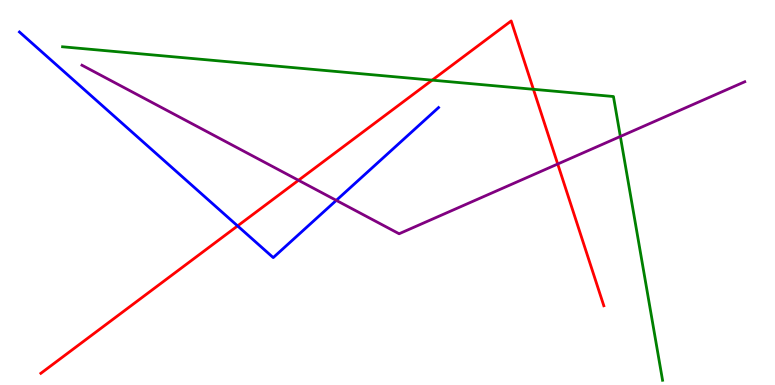[{'lines': ['blue', 'red'], 'intersections': [{'x': 3.07, 'y': 4.13}]}, {'lines': ['green', 'red'], 'intersections': [{'x': 5.58, 'y': 7.92}, {'x': 6.88, 'y': 7.68}]}, {'lines': ['purple', 'red'], 'intersections': [{'x': 3.85, 'y': 5.32}, {'x': 7.2, 'y': 5.74}]}, {'lines': ['blue', 'green'], 'intersections': []}, {'lines': ['blue', 'purple'], 'intersections': [{'x': 4.34, 'y': 4.8}]}, {'lines': ['green', 'purple'], 'intersections': [{'x': 8.0, 'y': 6.46}]}]